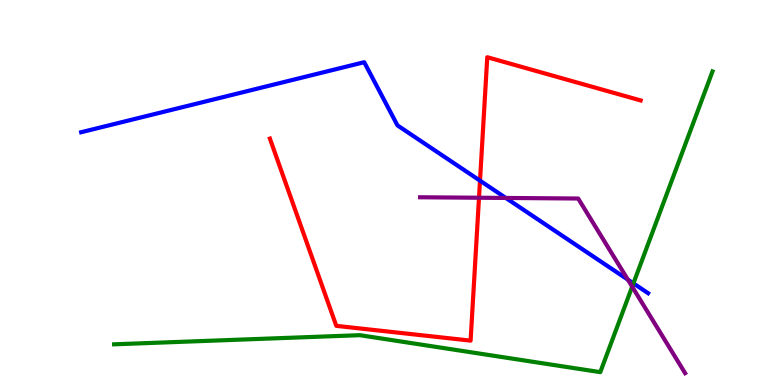[{'lines': ['blue', 'red'], 'intersections': [{'x': 6.19, 'y': 5.31}]}, {'lines': ['green', 'red'], 'intersections': []}, {'lines': ['purple', 'red'], 'intersections': [{'x': 6.18, 'y': 4.86}]}, {'lines': ['blue', 'green'], 'intersections': [{'x': 8.17, 'y': 2.64}]}, {'lines': ['blue', 'purple'], 'intersections': [{'x': 6.53, 'y': 4.86}, {'x': 8.1, 'y': 2.74}]}, {'lines': ['green', 'purple'], 'intersections': [{'x': 8.16, 'y': 2.55}]}]